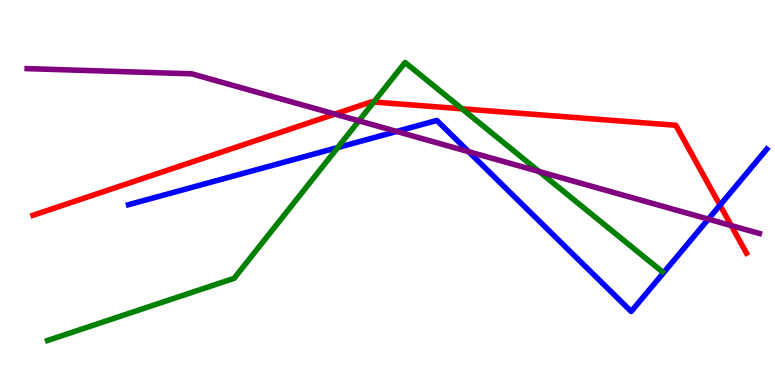[{'lines': ['blue', 'red'], 'intersections': [{'x': 9.29, 'y': 4.67}]}, {'lines': ['green', 'red'], 'intersections': [{'x': 4.82, 'y': 7.35}, {'x': 5.96, 'y': 7.17}]}, {'lines': ['purple', 'red'], 'intersections': [{'x': 4.32, 'y': 7.04}, {'x': 9.44, 'y': 4.14}]}, {'lines': ['blue', 'green'], 'intersections': [{'x': 4.36, 'y': 6.17}]}, {'lines': ['blue', 'purple'], 'intersections': [{'x': 5.12, 'y': 6.59}, {'x': 6.05, 'y': 6.06}, {'x': 9.14, 'y': 4.31}]}, {'lines': ['green', 'purple'], 'intersections': [{'x': 4.63, 'y': 6.86}, {'x': 6.96, 'y': 5.54}]}]